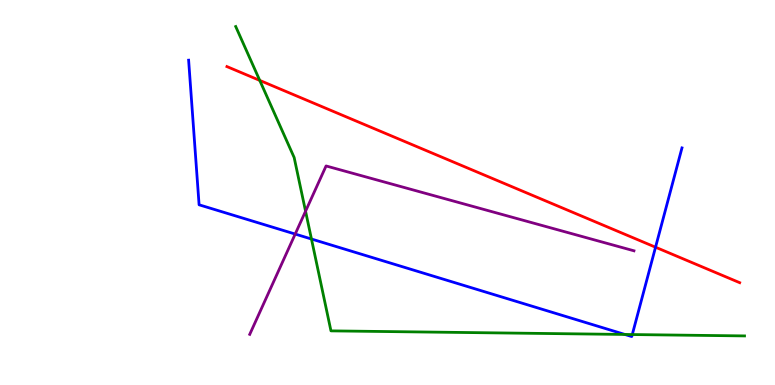[{'lines': ['blue', 'red'], 'intersections': [{'x': 8.46, 'y': 3.58}]}, {'lines': ['green', 'red'], 'intersections': [{'x': 3.35, 'y': 7.91}]}, {'lines': ['purple', 'red'], 'intersections': []}, {'lines': ['blue', 'green'], 'intersections': [{'x': 4.02, 'y': 3.79}, {'x': 8.06, 'y': 1.31}, {'x': 8.16, 'y': 1.31}]}, {'lines': ['blue', 'purple'], 'intersections': [{'x': 3.81, 'y': 3.92}]}, {'lines': ['green', 'purple'], 'intersections': [{'x': 3.94, 'y': 4.51}]}]